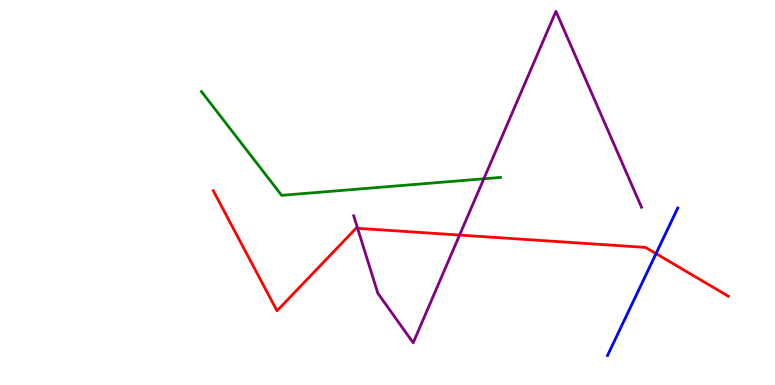[{'lines': ['blue', 'red'], 'intersections': [{'x': 8.46, 'y': 3.41}]}, {'lines': ['green', 'red'], 'intersections': []}, {'lines': ['purple', 'red'], 'intersections': [{'x': 4.61, 'y': 4.07}, {'x': 5.93, 'y': 3.89}]}, {'lines': ['blue', 'green'], 'intersections': []}, {'lines': ['blue', 'purple'], 'intersections': []}, {'lines': ['green', 'purple'], 'intersections': [{'x': 6.24, 'y': 5.36}]}]